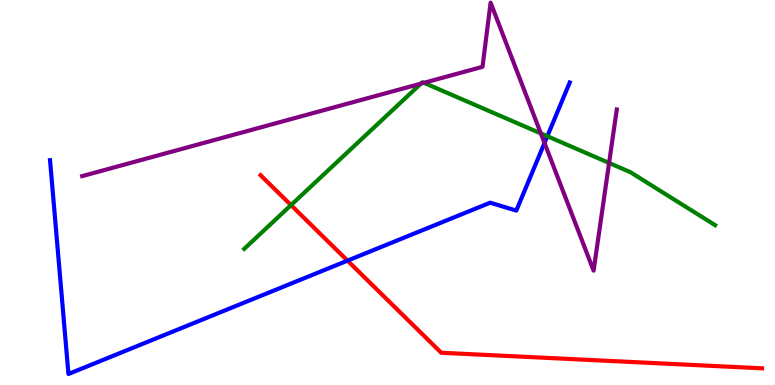[{'lines': ['blue', 'red'], 'intersections': [{'x': 4.48, 'y': 3.23}]}, {'lines': ['green', 'red'], 'intersections': [{'x': 3.75, 'y': 4.67}]}, {'lines': ['purple', 'red'], 'intersections': []}, {'lines': ['blue', 'green'], 'intersections': [{'x': 7.06, 'y': 6.46}]}, {'lines': ['blue', 'purple'], 'intersections': [{'x': 7.03, 'y': 6.29}]}, {'lines': ['green', 'purple'], 'intersections': [{'x': 5.43, 'y': 7.83}, {'x': 5.47, 'y': 7.85}, {'x': 6.98, 'y': 6.53}, {'x': 7.86, 'y': 5.77}]}]